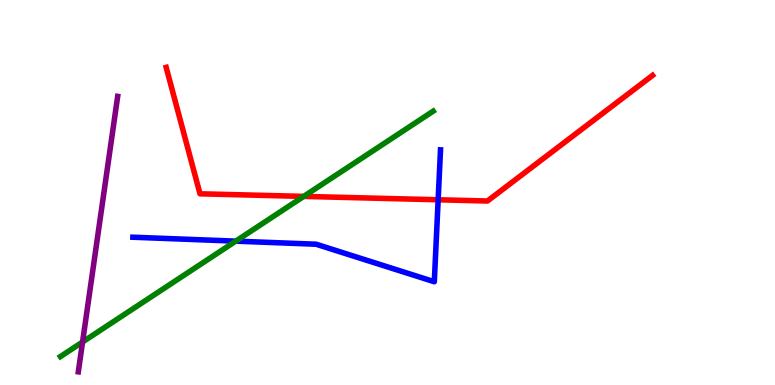[{'lines': ['blue', 'red'], 'intersections': [{'x': 5.65, 'y': 4.81}]}, {'lines': ['green', 'red'], 'intersections': [{'x': 3.92, 'y': 4.9}]}, {'lines': ['purple', 'red'], 'intersections': []}, {'lines': ['blue', 'green'], 'intersections': [{'x': 3.04, 'y': 3.74}]}, {'lines': ['blue', 'purple'], 'intersections': []}, {'lines': ['green', 'purple'], 'intersections': [{'x': 1.07, 'y': 1.12}]}]